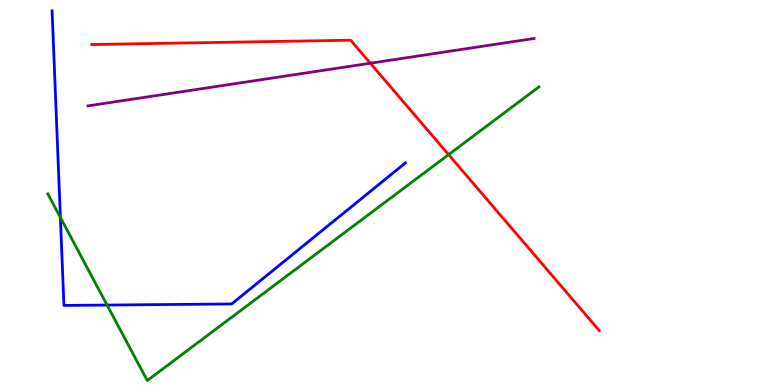[{'lines': ['blue', 'red'], 'intersections': []}, {'lines': ['green', 'red'], 'intersections': [{'x': 5.79, 'y': 5.98}]}, {'lines': ['purple', 'red'], 'intersections': [{'x': 4.78, 'y': 8.36}]}, {'lines': ['blue', 'green'], 'intersections': [{'x': 0.779, 'y': 4.35}, {'x': 1.38, 'y': 2.08}]}, {'lines': ['blue', 'purple'], 'intersections': []}, {'lines': ['green', 'purple'], 'intersections': []}]